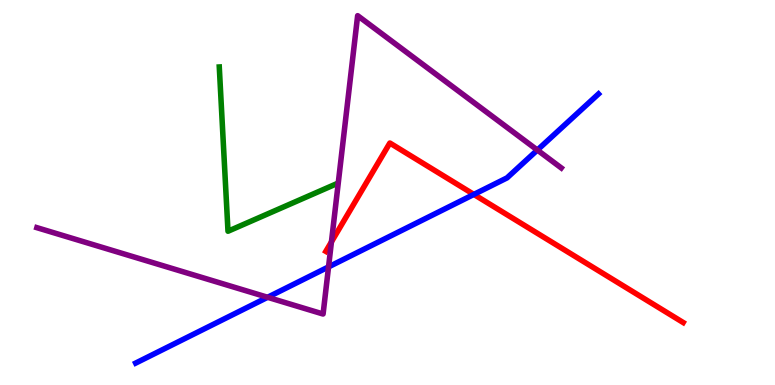[{'lines': ['blue', 'red'], 'intersections': [{'x': 6.11, 'y': 4.95}]}, {'lines': ['green', 'red'], 'intersections': []}, {'lines': ['purple', 'red'], 'intersections': [{'x': 4.28, 'y': 3.72}]}, {'lines': ['blue', 'green'], 'intersections': []}, {'lines': ['blue', 'purple'], 'intersections': [{'x': 3.45, 'y': 2.28}, {'x': 4.24, 'y': 3.07}, {'x': 6.93, 'y': 6.1}]}, {'lines': ['green', 'purple'], 'intersections': []}]